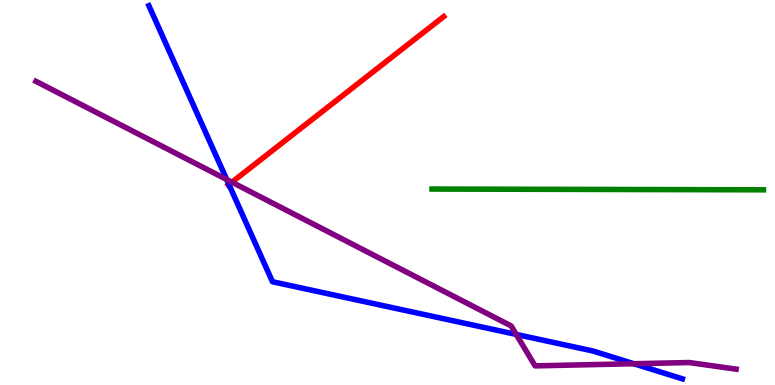[{'lines': ['blue', 'red'], 'intersections': [{'x': 2.95, 'y': 5.21}]}, {'lines': ['green', 'red'], 'intersections': []}, {'lines': ['purple', 'red'], 'intersections': [{'x': 2.99, 'y': 5.27}]}, {'lines': ['blue', 'green'], 'intersections': []}, {'lines': ['blue', 'purple'], 'intersections': [{'x': 2.93, 'y': 5.34}, {'x': 6.66, 'y': 1.31}, {'x': 8.18, 'y': 0.553}]}, {'lines': ['green', 'purple'], 'intersections': []}]